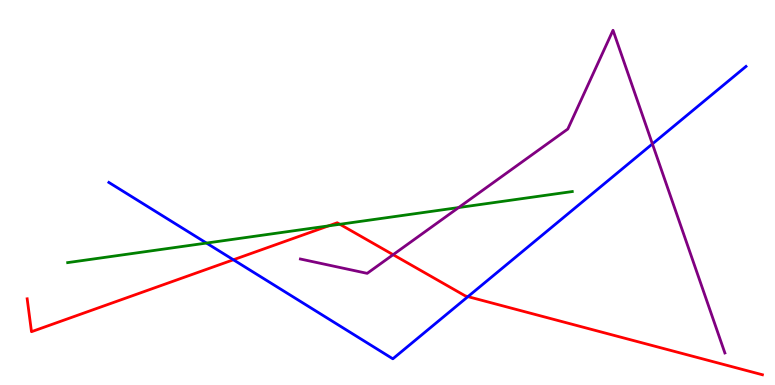[{'lines': ['blue', 'red'], 'intersections': [{'x': 3.01, 'y': 3.25}, {'x': 6.04, 'y': 2.3}]}, {'lines': ['green', 'red'], 'intersections': [{'x': 4.24, 'y': 4.13}, {'x': 4.39, 'y': 4.17}]}, {'lines': ['purple', 'red'], 'intersections': [{'x': 5.07, 'y': 3.38}]}, {'lines': ['blue', 'green'], 'intersections': [{'x': 2.66, 'y': 3.69}]}, {'lines': ['blue', 'purple'], 'intersections': [{'x': 8.42, 'y': 6.26}]}, {'lines': ['green', 'purple'], 'intersections': [{'x': 5.92, 'y': 4.61}]}]